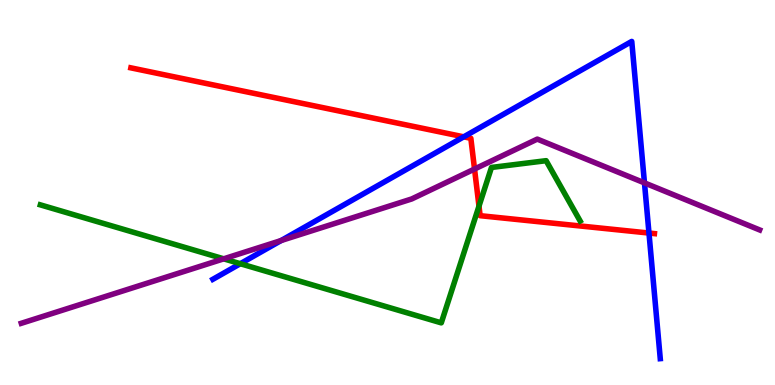[{'lines': ['blue', 'red'], 'intersections': [{'x': 5.98, 'y': 6.45}, {'x': 8.37, 'y': 3.95}]}, {'lines': ['green', 'red'], 'intersections': [{'x': 6.18, 'y': 4.65}]}, {'lines': ['purple', 'red'], 'intersections': [{'x': 6.12, 'y': 5.61}]}, {'lines': ['blue', 'green'], 'intersections': [{'x': 3.1, 'y': 3.15}]}, {'lines': ['blue', 'purple'], 'intersections': [{'x': 3.63, 'y': 3.75}, {'x': 8.32, 'y': 5.25}]}, {'lines': ['green', 'purple'], 'intersections': [{'x': 2.89, 'y': 3.28}]}]